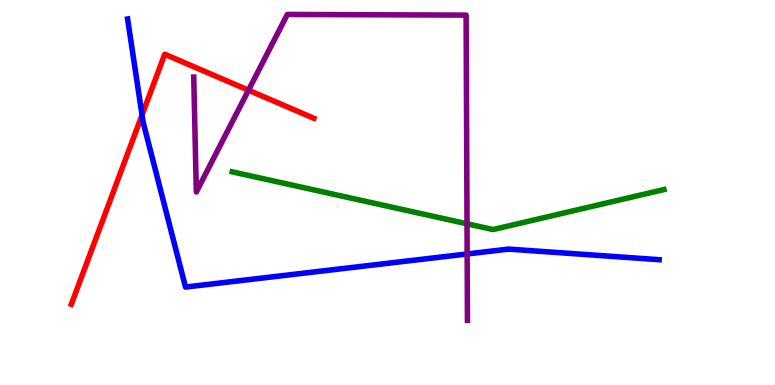[{'lines': ['blue', 'red'], 'intersections': [{'x': 1.83, 'y': 7.01}]}, {'lines': ['green', 'red'], 'intersections': []}, {'lines': ['purple', 'red'], 'intersections': [{'x': 3.21, 'y': 7.66}]}, {'lines': ['blue', 'green'], 'intersections': []}, {'lines': ['blue', 'purple'], 'intersections': [{'x': 6.03, 'y': 3.4}]}, {'lines': ['green', 'purple'], 'intersections': [{'x': 6.03, 'y': 4.19}]}]